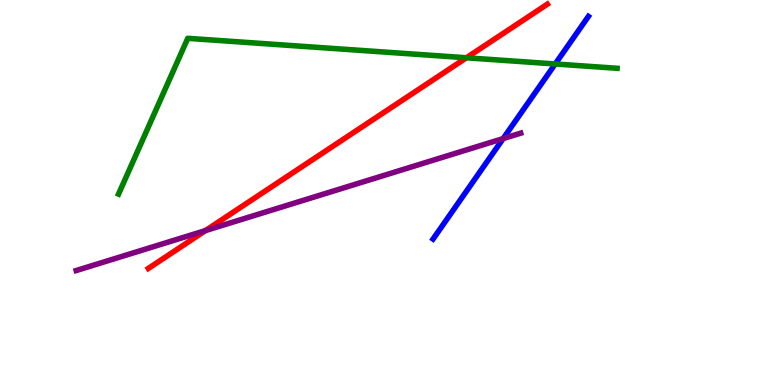[{'lines': ['blue', 'red'], 'intersections': []}, {'lines': ['green', 'red'], 'intersections': [{'x': 6.02, 'y': 8.5}]}, {'lines': ['purple', 'red'], 'intersections': [{'x': 2.65, 'y': 4.01}]}, {'lines': ['blue', 'green'], 'intersections': [{'x': 7.16, 'y': 8.34}]}, {'lines': ['blue', 'purple'], 'intersections': [{'x': 6.49, 'y': 6.4}]}, {'lines': ['green', 'purple'], 'intersections': []}]